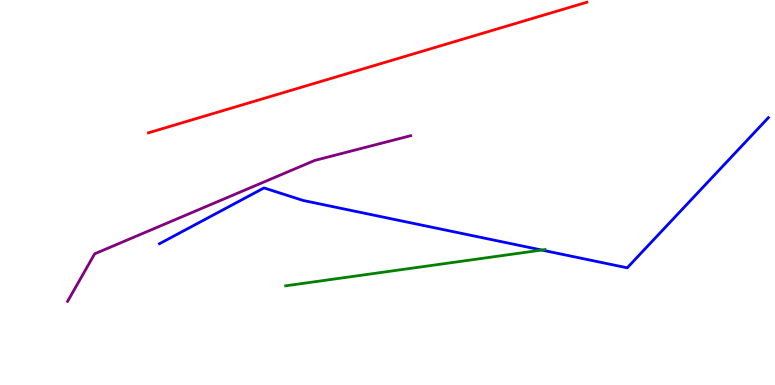[{'lines': ['blue', 'red'], 'intersections': []}, {'lines': ['green', 'red'], 'intersections': []}, {'lines': ['purple', 'red'], 'intersections': []}, {'lines': ['blue', 'green'], 'intersections': [{'x': 6.99, 'y': 3.51}]}, {'lines': ['blue', 'purple'], 'intersections': []}, {'lines': ['green', 'purple'], 'intersections': []}]